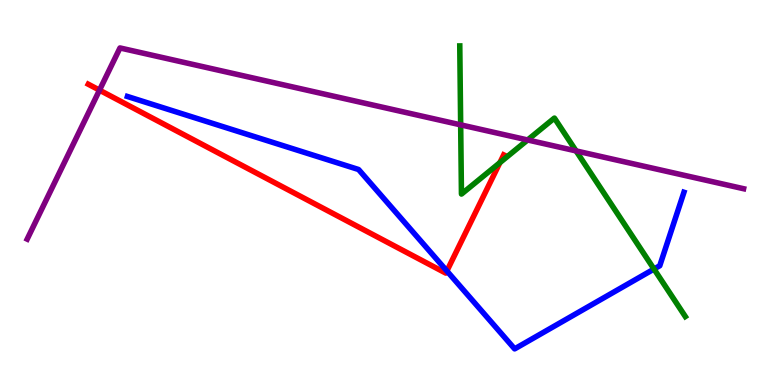[{'lines': ['blue', 'red'], 'intersections': [{'x': 5.77, 'y': 2.96}]}, {'lines': ['green', 'red'], 'intersections': [{'x': 6.45, 'y': 5.78}]}, {'lines': ['purple', 'red'], 'intersections': [{'x': 1.28, 'y': 7.66}]}, {'lines': ['blue', 'green'], 'intersections': [{'x': 8.44, 'y': 3.01}]}, {'lines': ['blue', 'purple'], 'intersections': []}, {'lines': ['green', 'purple'], 'intersections': [{'x': 5.94, 'y': 6.76}, {'x': 6.81, 'y': 6.36}, {'x': 7.43, 'y': 6.08}]}]